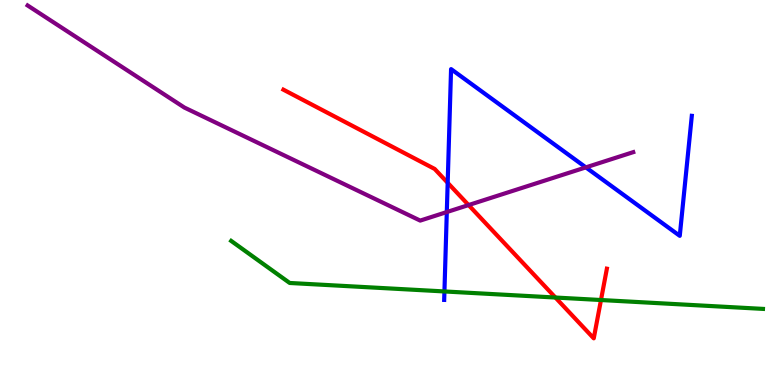[{'lines': ['blue', 'red'], 'intersections': [{'x': 5.78, 'y': 5.25}]}, {'lines': ['green', 'red'], 'intersections': [{'x': 7.17, 'y': 2.27}, {'x': 7.75, 'y': 2.21}]}, {'lines': ['purple', 'red'], 'intersections': [{'x': 6.05, 'y': 4.67}]}, {'lines': ['blue', 'green'], 'intersections': [{'x': 5.73, 'y': 2.43}]}, {'lines': ['blue', 'purple'], 'intersections': [{'x': 5.77, 'y': 4.49}, {'x': 7.56, 'y': 5.65}]}, {'lines': ['green', 'purple'], 'intersections': []}]